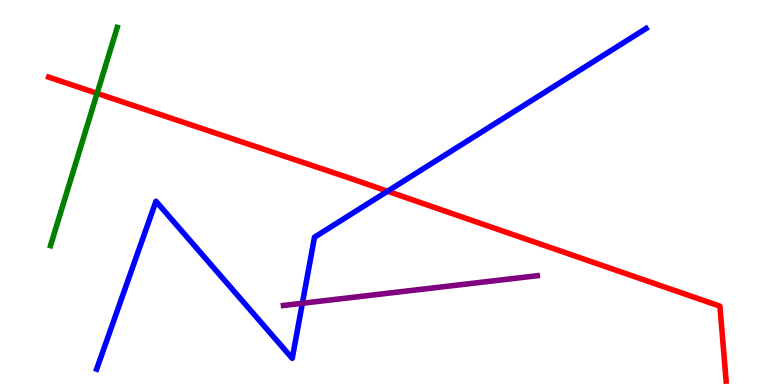[{'lines': ['blue', 'red'], 'intersections': [{'x': 5.0, 'y': 5.03}]}, {'lines': ['green', 'red'], 'intersections': [{'x': 1.25, 'y': 7.58}]}, {'lines': ['purple', 'red'], 'intersections': []}, {'lines': ['blue', 'green'], 'intersections': []}, {'lines': ['blue', 'purple'], 'intersections': [{'x': 3.9, 'y': 2.12}]}, {'lines': ['green', 'purple'], 'intersections': []}]